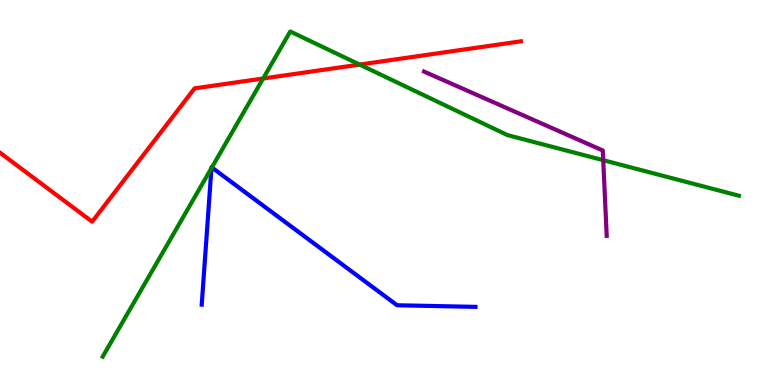[{'lines': ['blue', 'red'], 'intersections': []}, {'lines': ['green', 'red'], 'intersections': [{'x': 3.4, 'y': 7.96}, {'x': 4.64, 'y': 8.32}]}, {'lines': ['purple', 'red'], 'intersections': []}, {'lines': ['blue', 'green'], 'intersections': [{'x': 2.73, 'y': 5.63}, {'x': 2.73, 'y': 5.65}]}, {'lines': ['blue', 'purple'], 'intersections': []}, {'lines': ['green', 'purple'], 'intersections': [{'x': 7.78, 'y': 5.84}]}]